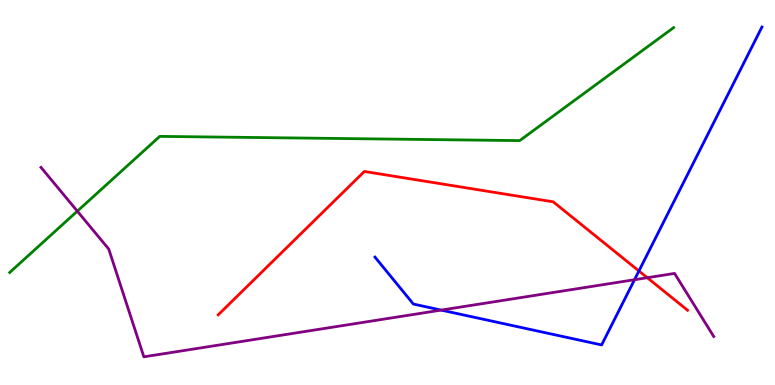[{'lines': ['blue', 'red'], 'intersections': [{'x': 8.24, 'y': 2.96}]}, {'lines': ['green', 'red'], 'intersections': []}, {'lines': ['purple', 'red'], 'intersections': [{'x': 8.35, 'y': 2.79}]}, {'lines': ['blue', 'green'], 'intersections': []}, {'lines': ['blue', 'purple'], 'intersections': [{'x': 5.69, 'y': 1.95}, {'x': 8.19, 'y': 2.73}]}, {'lines': ['green', 'purple'], 'intersections': [{'x': 0.998, 'y': 4.52}]}]